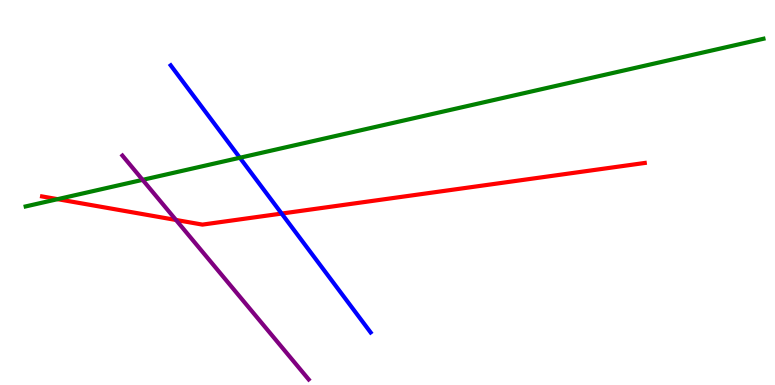[{'lines': ['blue', 'red'], 'intersections': [{'x': 3.63, 'y': 4.45}]}, {'lines': ['green', 'red'], 'intersections': [{'x': 0.743, 'y': 4.83}]}, {'lines': ['purple', 'red'], 'intersections': [{'x': 2.27, 'y': 4.29}]}, {'lines': ['blue', 'green'], 'intersections': [{'x': 3.09, 'y': 5.9}]}, {'lines': ['blue', 'purple'], 'intersections': []}, {'lines': ['green', 'purple'], 'intersections': [{'x': 1.84, 'y': 5.33}]}]